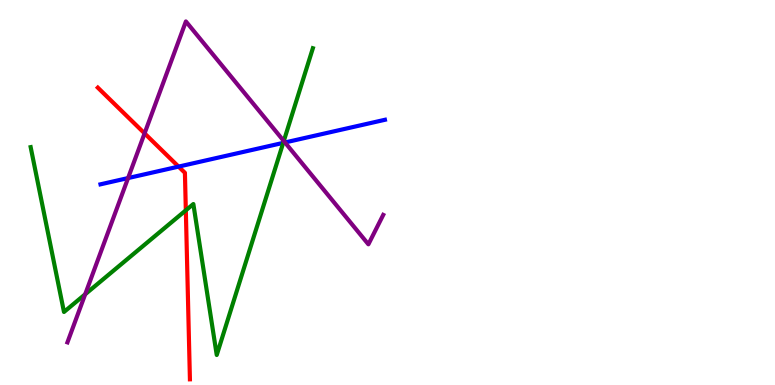[{'lines': ['blue', 'red'], 'intersections': [{'x': 2.3, 'y': 5.67}]}, {'lines': ['green', 'red'], 'intersections': [{'x': 2.4, 'y': 4.54}]}, {'lines': ['purple', 'red'], 'intersections': [{'x': 1.87, 'y': 6.54}]}, {'lines': ['blue', 'green'], 'intersections': [{'x': 3.65, 'y': 6.29}]}, {'lines': ['blue', 'purple'], 'intersections': [{'x': 1.65, 'y': 5.37}, {'x': 3.68, 'y': 6.3}]}, {'lines': ['green', 'purple'], 'intersections': [{'x': 1.1, 'y': 2.36}, {'x': 3.66, 'y': 6.34}]}]